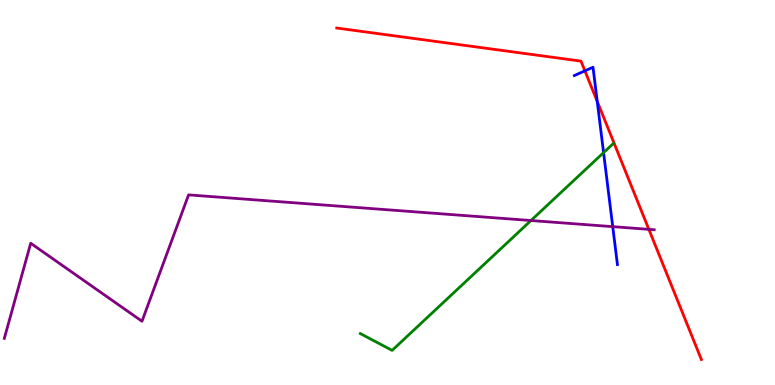[{'lines': ['blue', 'red'], 'intersections': [{'x': 7.55, 'y': 8.16}, {'x': 7.71, 'y': 7.37}]}, {'lines': ['green', 'red'], 'intersections': []}, {'lines': ['purple', 'red'], 'intersections': [{'x': 8.37, 'y': 4.04}]}, {'lines': ['blue', 'green'], 'intersections': [{'x': 7.79, 'y': 6.04}]}, {'lines': ['blue', 'purple'], 'intersections': [{'x': 7.91, 'y': 4.11}]}, {'lines': ['green', 'purple'], 'intersections': [{'x': 6.85, 'y': 4.27}]}]